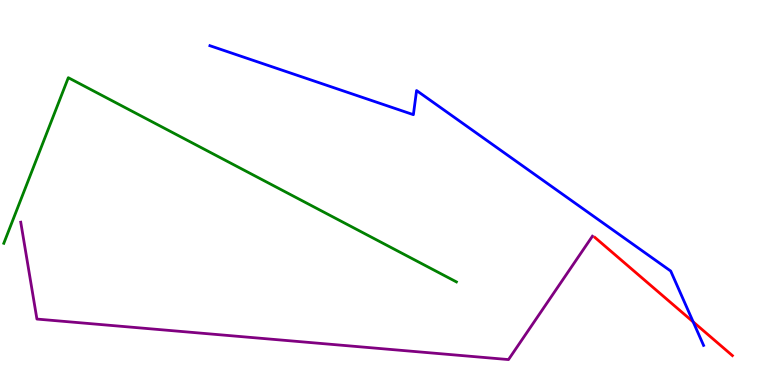[{'lines': ['blue', 'red'], 'intersections': [{'x': 8.94, 'y': 1.64}]}, {'lines': ['green', 'red'], 'intersections': []}, {'lines': ['purple', 'red'], 'intersections': []}, {'lines': ['blue', 'green'], 'intersections': []}, {'lines': ['blue', 'purple'], 'intersections': []}, {'lines': ['green', 'purple'], 'intersections': []}]